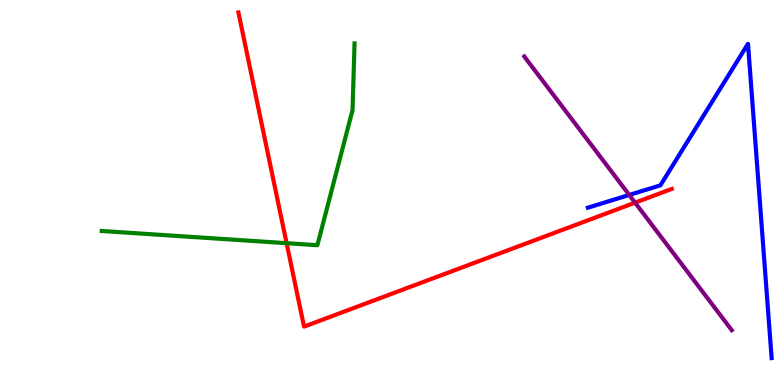[{'lines': ['blue', 'red'], 'intersections': []}, {'lines': ['green', 'red'], 'intersections': [{'x': 3.7, 'y': 3.68}]}, {'lines': ['purple', 'red'], 'intersections': [{'x': 8.19, 'y': 4.74}]}, {'lines': ['blue', 'green'], 'intersections': []}, {'lines': ['blue', 'purple'], 'intersections': [{'x': 8.12, 'y': 4.94}]}, {'lines': ['green', 'purple'], 'intersections': []}]